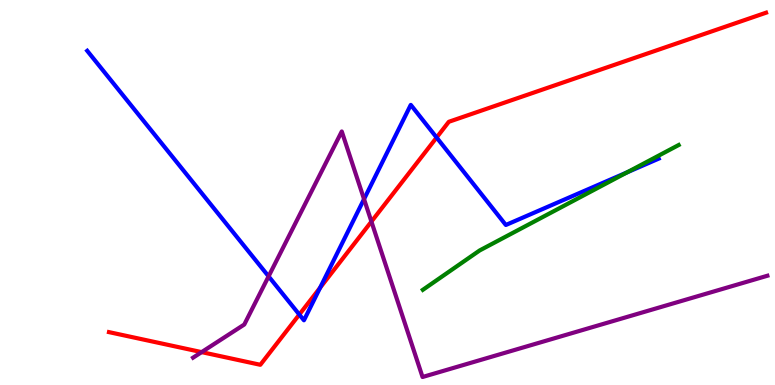[{'lines': ['blue', 'red'], 'intersections': [{'x': 3.86, 'y': 1.83}, {'x': 4.13, 'y': 2.53}, {'x': 5.63, 'y': 6.43}]}, {'lines': ['green', 'red'], 'intersections': []}, {'lines': ['purple', 'red'], 'intersections': [{'x': 2.6, 'y': 0.854}, {'x': 4.79, 'y': 4.24}]}, {'lines': ['blue', 'green'], 'intersections': [{'x': 8.09, 'y': 5.52}]}, {'lines': ['blue', 'purple'], 'intersections': [{'x': 3.47, 'y': 2.82}, {'x': 4.7, 'y': 4.83}]}, {'lines': ['green', 'purple'], 'intersections': []}]